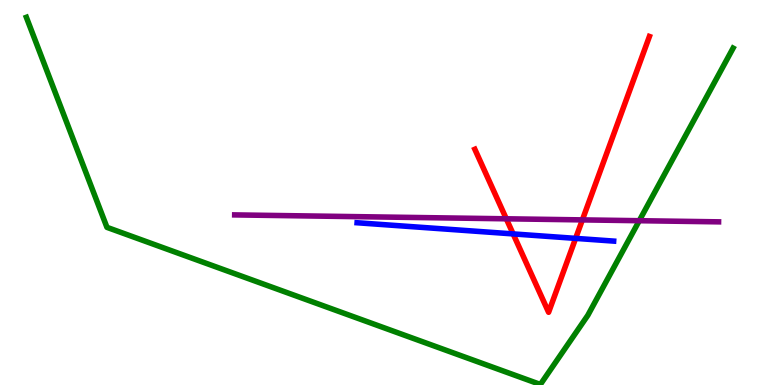[{'lines': ['blue', 'red'], 'intersections': [{'x': 6.62, 'y': 3.92}, {'x': 7.43, 'y': 3.81}]}, {'lines': ['green', 'red'], 'intersections': []}, {'lines': ['purple', 'red'], 'intersections': [{'x': 6.53, 'y': 4.32}, {'x': 7.51, 'y': 4.29}]}, {'lines': ['blue', 'green'], 'intersections': []}, {'lines': ['blue', 'purple'], 'intersections': []}, {'lines': ['green', 'purple'], 'intersections': [{'x': 8.25, 'y': 4.27}]}]